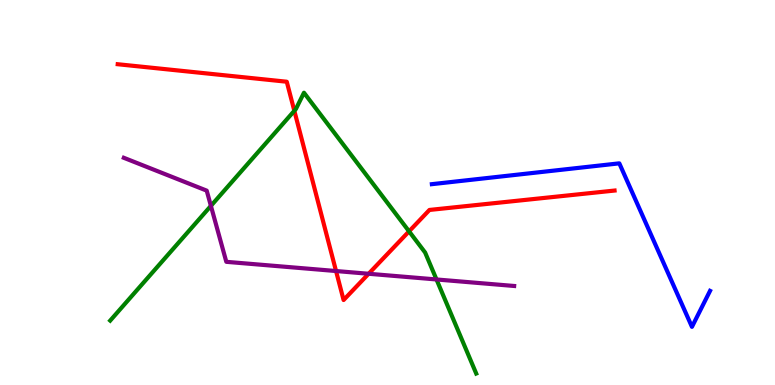[{'lines': ['blue', 'red'], 'intersections': []}, {'lines': ['green', 'red'], 'intersections': [{'x': 3.8, 'y': 7.12}, {'x': 5.28, 'y': 3.99}]}, {'lines': ['purple', 'red'], 'intersections': [{'x': 4.34, 'y': 2.96}, {'x': 4.76, 'y': 2.89}]}, {'lines': ['blue', 'green'], 'intersections': []}, {'lines': ['blue', 'purple'], 'intersections': []}, {'lines': ['green', 'purple'], 'intersections': [{'x': 2.72, 'y': 4.65}, {'x': 5.63, 'y': 2.74}]}]